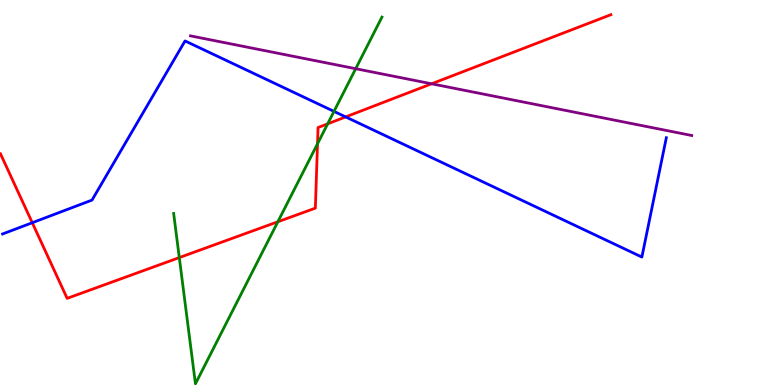[{'lines': ['blue', 'red'], 'intersections': [{'x': 0.416, 'y': 4.21}, {'x': 4.46, 'y': 6.96}]}, {'lines': ['green', 'red'], 'intersections': [{'x': 2.31, 'y': 3.31}, {'x': 3.59, 'y': 4.24}, {'x': 4.1, 'y': 6.27}, {'x': 4.23, 'y': 6.78}]}, {'lines': ['purple', 'red'], 'intersections': [{'x': 5.57, 'y': 7.82}]}, {'lines': ['blue', 'green'], 'intersections': [{'x': 4.31, 'y': 7.11}]}, {'lines': ['blue', 'purple'], 'intersections': []}, {'lines': ['green', 'purple'], 'intersections': [{'x': 4.59, 'y': 8.22}]}]